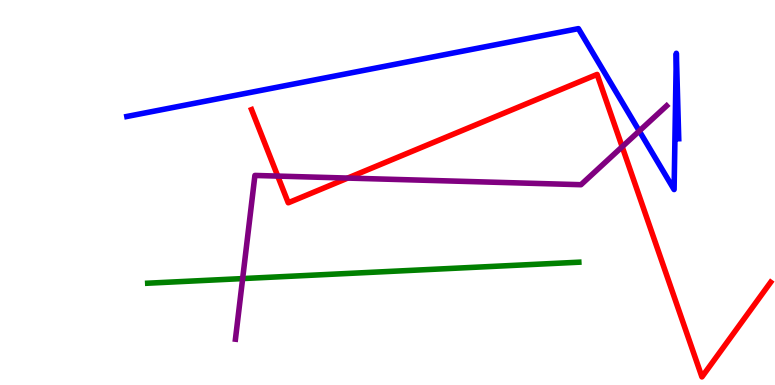[{'lines': ['blue', 'red'], 'intersections': []}, {'lines': ['green', 'red'], 'intersections': []}, {'lines': ['purple', 'red'], 'intersections': [{'x': 3.58, 'y': 5.43}, {'x': 4.49, 'y': 5.37}, {'x': 8.03, 'y': 6.19}]}, {'lines': ['blue', 'green'], 'intersections': []}, {'lines': ['blue', 'purple'], 'intersections': [{'x': 8.25, 'y': 6.6}]}, {'lines': ['green', 'purple'], 'intersections': [{'x': 3.13, 'y': 2.76}]}]